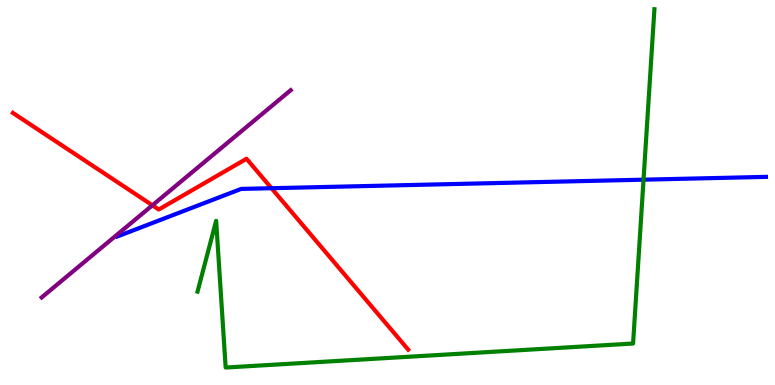[{'lines': ['blue', 'red'], 'intersections': [{'x': 3.5, 'y': 5.11}]}, {'lines': ['green', 'red'], 'intersections': []}, {'lines': ['purple', 'red'], 'intersections': [{'x': 1.97, 'y': 4.67}]}, {'lines': ['blue', 'green'], 'intersections': [{'x': 8.3, 'y': 5.33}]}, {'lines': ['blue', 'purple'], 'intersections': []}, {'lines': ['green', 'purple'], 'intersections': []}]